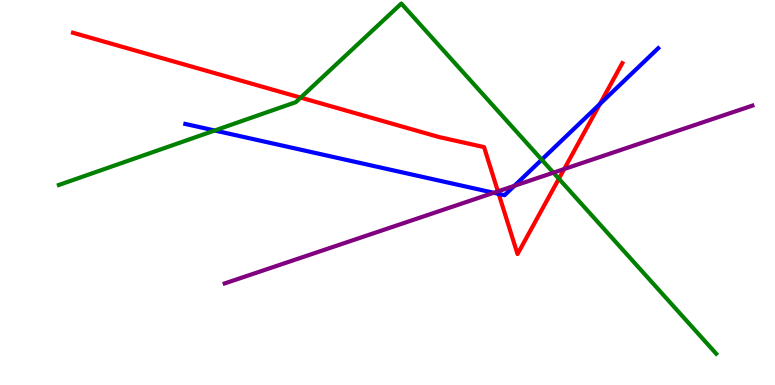[{'lines': ['blue', 'red'], 'intersections': [{'x': 6.43, 'y': 4.96}, {'x': 7.74, 'y': 7.3}]}, {'lines': ['green', 'red'], 'intersections': [{'x': 3.88, 'y': 7.46}, {'x': 7.21, 'y': 5.36}]}, {'lines': ['purple', 'red'], 'intersections': [{'x': 6.42, 'y': 5.03}, {'x': 7.28, 'y': 5.61}]}, {'lines': ['blue', 'green'], 'intersections': [{'x': 2.77, 'y': 6.61}, {'x': 6.99, 'y': 5.85}]}, {'lines': ['blue', 'purple'], 'intersections': [{'x': 6.37, 'y': 4.99}, {'x': 6.64, 'y': 5.17}]}, {'lines': ['green', 'purple'], 'intersections': [{'x': 7.14, 'y': 5.52}]}]